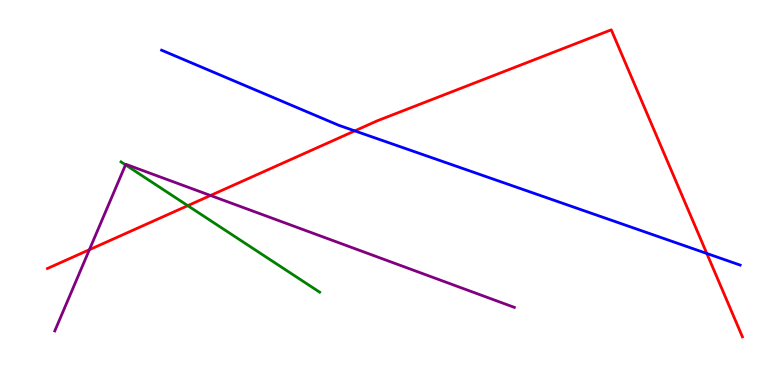[{'lines': ['blue', 'red'], 'intersections': [{'x': 4.58, 'y': 6.6}, {'x': 9.12, 'y': 3.42}]}, {'lines': ['green', 'red'], 'intersections': [{'x': 2.42, 'y': 4.66}]}, {'lines': ['purple', 'red'], 'intersections': [{'x': 1.15, 'y': 3.51}, {'x': 2.72, 'y': 4.92}]}, {'lines': ['blue', 'green'], 'intersections': []}, {'lines': ['blue', 'purple'], 'intersections': []}, {'lines': ['green', 'purple'], 'intersections': [{'x': 1.62, 'y': 5.72}]}]